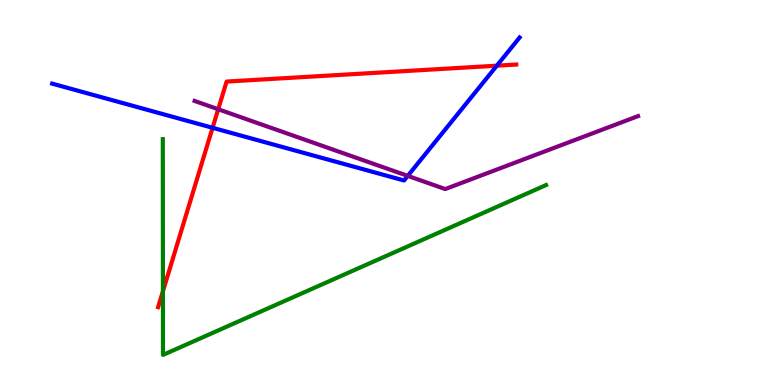[{'lines': ['blue', 'red'], 'intersections': [{'x': 2.74, 'y': 6.68}, {'x': 6.41, 'y': 8.29}]}, {'lines': ['green', 'red'], 'intersections': [{'x': 2.1, 'y': 2.43}]}, {'lines': ['purple', 'red'], 'intersections': [{'x': 2.82, 'y': 7.16}]}, {'lines': ['blue', 'green'], 'intersections': []}, {'lines': ['blue', 'purple'], 'intersections': [{'x': 5.26, 'y': 5.43}]}, {'lines': ['green', 'purple'], 'intersections': []}]